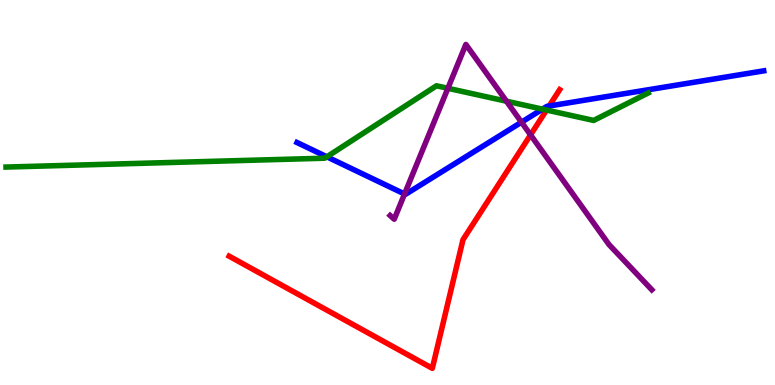[{'lines': ['blue', 'red'], 'intersections': [{'x': 7.09, 'y': 7.25}]}, {'lines': ['green', 'red'], 'intersections': [{'x': 7.05, 'y': 7.14}]}, {'lines': ['purple', 'red'], 'intersections': [{'x': 6.85, 'y': 6.5}]}, {'lines': ['blue', 'green'], 'intersections': [{'x': 4.22, 'y': 5.93}, {'x': 7.0, 'y': 7.17}]}, {'lines': ['blue', 'purple'], 'intersections': [{'x': 5.22, 'y': 4.96}, {'x': 6.73, 'y': 6.83}]}, {'lines': ['green', 'purple'], 'intersections': [{'x': 5.78, 'y': 7.71}, {'x': 6.53, 'y': 7.37}]}]